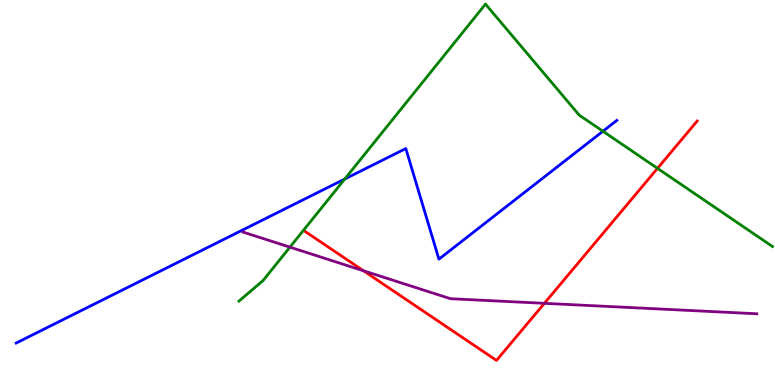[{'lines': ['blue', 'red'], 'intersections': []}, {'lines': ['green', 'red'], 'intersections': [{'x': 8.48, 'y': 5.63}]}, {'lines': ['purple', 'red'], 'intersections': [{'x': 4.69, 'y': 2.97}, {'x': 7.02, 'y': 2.12}]}, {'lines': ['blue', 'green'], 'intersections': [{'x': 4.45, 'y': 5.35}, {'x': 7.78, 'y': 6.59}]}, {'lines': ['blue', 'purple'], 'intersections': []}, {'lines': ['green', 'purple'], 'intersections': [{'x': 3.74, 'y': 3.58}]}]